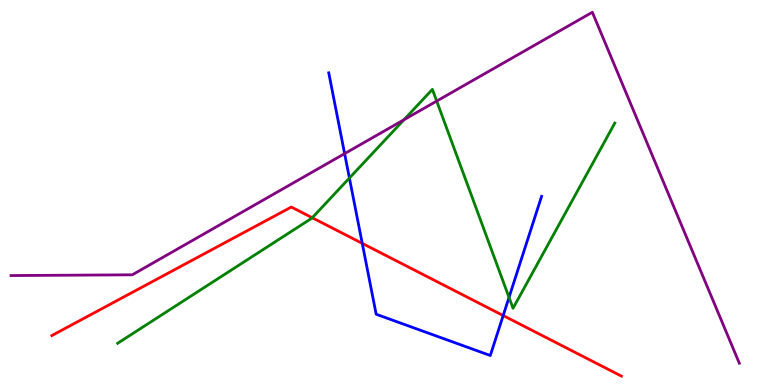[{'lines': ['blue', 'red'], 'intersections': [{'x': 4.67, 'y': 3.68}, {'x': 6.49, 'y': 1.8}]}, {'lines': ['green', 'red'], 'intersections': [{'x': 4.03, 'y': 4.34}]}, {'lines': ['purple', 'red'], 'intersections': []}, {'lines': ['blue', 'green'], 'intersections': [{'x': 4.51, 'y': 5.38}, {'x': 6.57, 'y': 2.28}]}, {'lines': ['blue', 'purple'], 'intersections': [{'x': 4.45, 'y': 6.01}]}, {'lines': ['green', 'purple'], 'intersections': [{'x': 5.21, 'y': 6.89}, {'x': 5.63, 'y': 7.37}]}]